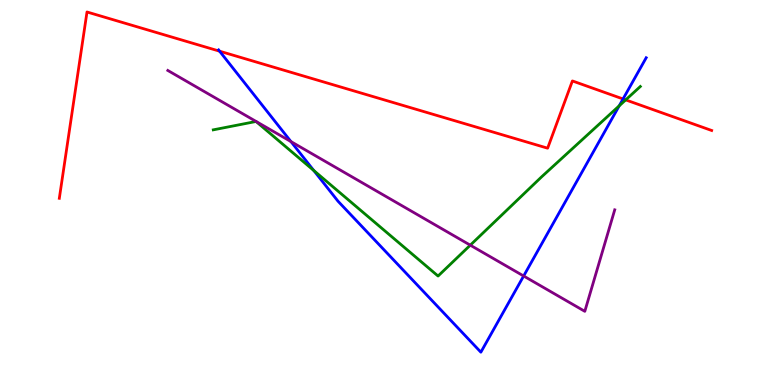[{'lines': ['blue', 'red'], 'intersections': [{'x': 2.83, 'y': 8.67}, {'x': 8.04, 'y': 7.43}]}, {'lines': ['green', 'red'], 'intersections': [{'x': 8.07, 'y': 7.41}]}, {'lines': ['purple', 'red'], 'intersections': []}, {'lines': ['blue', 'green'], 'intersections': [{'x': 4.05, 'y': 5.57}, {'x': 7.99, 'y': 7.25}]}, {'lines': ['blue', 'purple'], 'intersections': [{'x': 3.75, 'y': 6.32}, {'x': 6.76, 'y': 2.83}]}, {'lines': ['green', 'purple'], 'intersections': [{'x': 6.07, 'y': 3.63}]}]